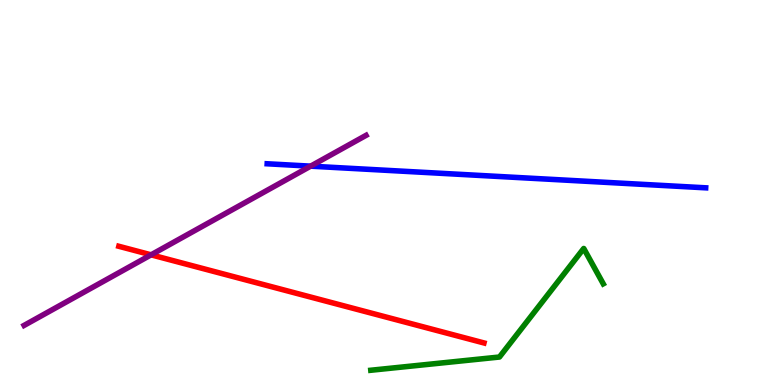[{'lines': ['blue', 'red'], 'intersections': []}, {'lines': ['green', 'red'], 'intersections': []}, {'lines': ['purple', 'red'], 'intersections': [{'x': 1.95, 'y': 3.38}]}, {'lines': ['blue', 'green'], 'intersections': []}, {'lines': ['blue', 'purple'], 'intersections': [{'x': 4.01, 'y': 5.68}]}, {'lines': ['green', 'purple'], 'intersections': []}]